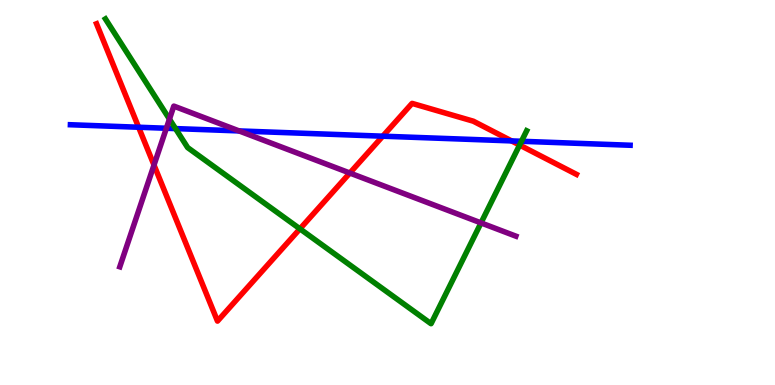[{'lines': ['blue', 'red'], 'intersections': [{'x': 1.79, 'y': 6.7}, {'x': 4.94, 'y': 6.46}, {'x': 6.6, 'y': 6.34}]}, {'lines': ['green', 'red'], 'intersections': [{'x': 3.87, 'y': 4.06}, {'x': 6.7, 'y': 6.23}]}, {'lines': ['purple', 'red'], 'intersections': [{'x': 1.99, 'y': 5.71}, {'x': 4.51, 'y': 5.51}]}, {'lines': ['blue', 'green'], 'intersections': [{'x': 2.26, 'y': 6.66}, {'x': 6.73, 'y': 6.33}]}, {'lines': ['blue', 'purple'], 'intersections': [{'x': 2.15, 'y': 6.67}, {'x': 3.08, 'y': 6.6}]}, {'lines': ['green', 'purple'], 'intersections': [{'x': 2.19, 'y': 6.91}, {'x': 6.21, 'y': 4.21}]}]